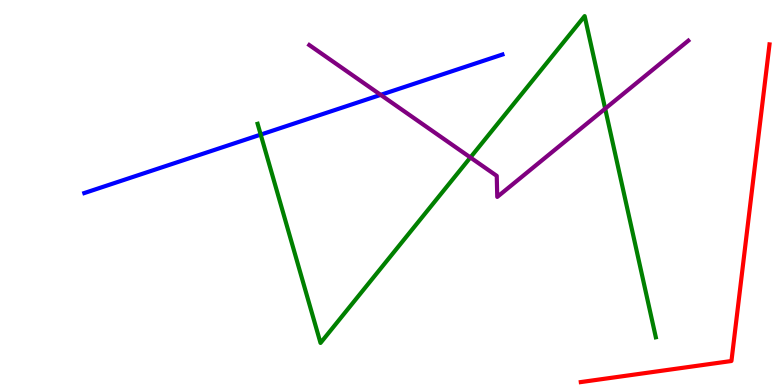[{'lines': ['blue', 'red'], 'intersections': []}, {'lines': ['green', 'red'], 'intersections': []}, {'lines': ['purple', 'red'], 'intersections': []}, {'lines': ['blue', 'green'], 'intersections': [{'x': 3.36, 'y': 6.5}]}, {'lines': ['blue', 'purple'], 'intersections': [{'x': 4.91, 'y': 7.54}]}, {'lines': ['green', 'purple'], 'intersections': [{'x': 6.07, 'y': 5.91}, {'x': 7.81, 'y': 7.18}]}]